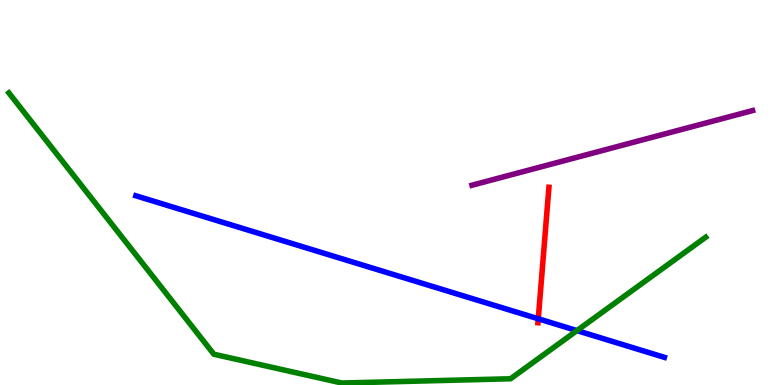[{'lines': ['blue', 'red'], 'intersections': [{'x': 6.95, 'y': 1.72}]}, {'lines': ['green', 'red'], 'intersections': []}, {'lines': ['purple', 'red'], 'intersections': []}, {'lines': ['blue', 'green'], 'intersections': [{'x': 7.44, 'y': 1.41}]}, {'lines': ['blue', 'purple'], 'intersections': []}, {'lines': ['green', 'purple'], 'intersections': []}]